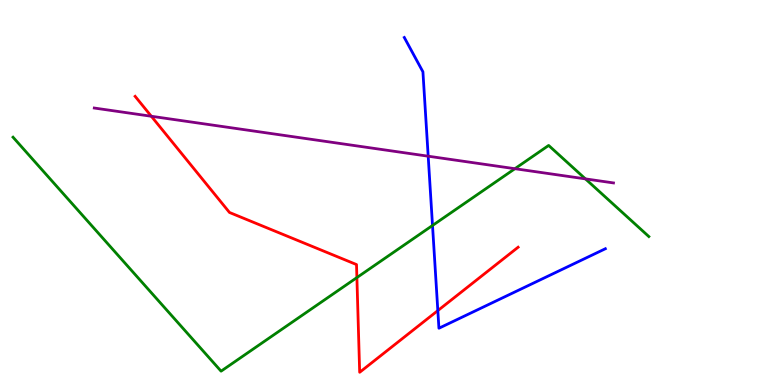[{'lines': ['blue', 'red'], 'intersections': [{'x': 5.65, 'y': 1.93}]}, {'lines': ['green', 'red'], 'intersections': [{'x': 4.61, 'y': 2.79}]}, {'lines': ['purple', 'red'], 'intersections': [{'x': 1.95, 'y': 6.98}]}, {'lines': ['blue', 'green'], 'intersections': [{'x': 5.58, 'y': 4.14}]}, {'lines': ['blue', 'purple'], 'intersections': [{'x': 5.53, 'y': 5.94}]}, {'lines': ['green', 'purple'], 'intersections': [{'x': 6.64, 'y': 5.62}, {'x': 7.55, 'y': 5.35}]}]